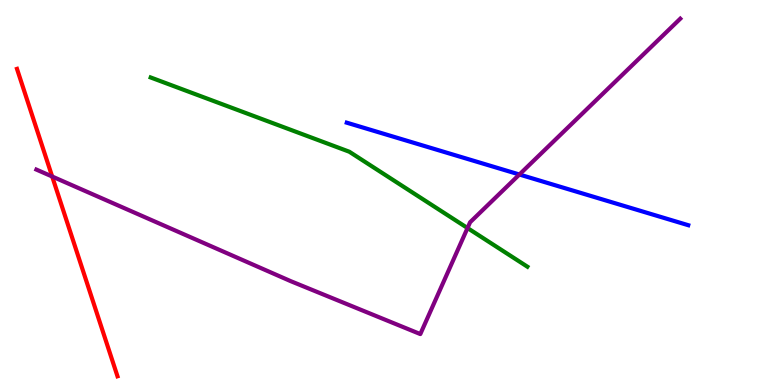[{'lines': ['blue', 'red'], 'intersections': []}, {'lines': ['green', 'red'], 'intersections': []}, {'lines': ['purple', 'red'], 'intersections': [{'x': 0.673, 'y': 5.42}]}, {'lines': ['blue', 'green'], 'intersections': []}, {'lines': ['blue', 'purple'], 'intersections': [{'x': 6.7, 'y': 5.47}]}, {'lines': ['green', 'purple'], 'intersections': [{'x': 6.03, 'y': 4.08}]}]